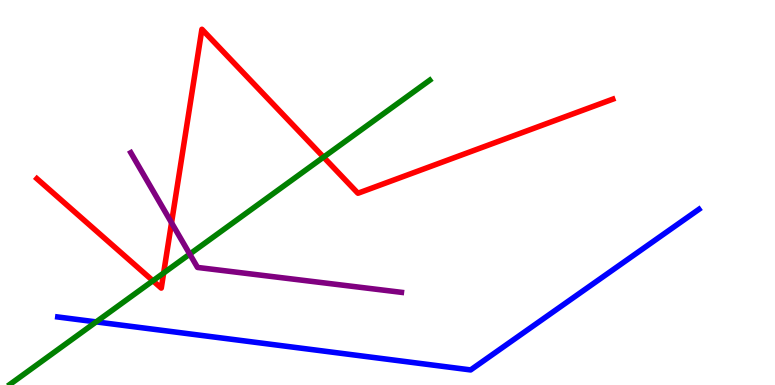[{'lines': ['blue', 'red'], 'intersections': []}, {'lines': ['green', 'red'], 'intersections': [{'x': 1.97, 'y': 2.71}, {'x': 2.11, 'y': 2.91}, {'x': 4.18, 'y': 5.92}]}, {'lines': ['purple', 'red'], 'intersections': [{'x': 2.21, 'y': 4.21}]}, {'lines': ['blue', 'green'], 'intersections': [{'x': 1.24, 'y': 1.64}]}, {'lines': ['blue', 'purple'], 'intersections': []}, {'lines': ['green', 'purple'], 'intersections': [{'x': 2.45, 'y': 3.4}]}]